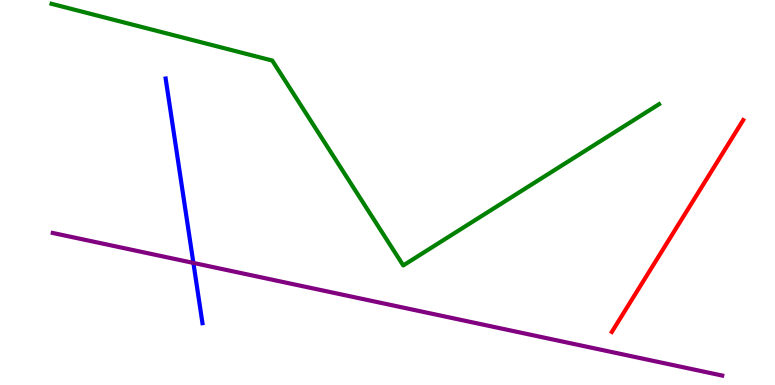[{'lines': ['blue', 'red'], 'intersections': []}, {'lines': ['green', 'red'], 'intersections': []}, {'lines': ['purple', 'red'], 'intersections': []}, {'lines': ['blue', 'green'], 'intersections': []}, {'lines': ['blue', 'purple'], 'intersections': [{'x': 2.5, 'y': 3.17}]}, {'lines': ['green', 'purple'], 'intersections': []}]